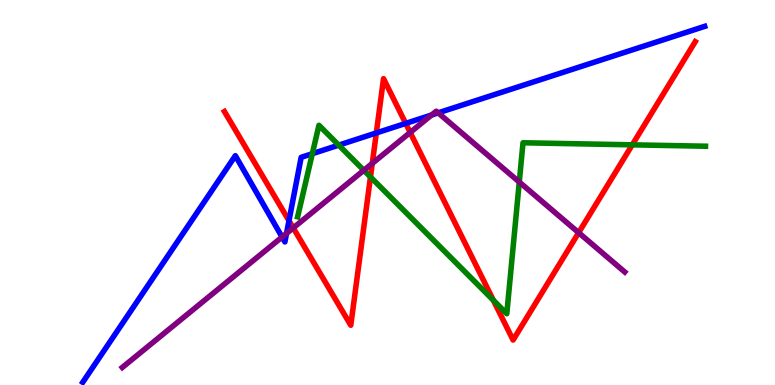[{'lines': ['blue', 'red'], 'intersections': [{'x': 3.73, 'y': 4.27}, {'x': 4.86, 'y': 6.55}, {'x': 5.23, 'y': 6.79}]}, {'lines': ['green', 'red'], 'intersections': [{'x': 4.78, 'y': 5.4}, {'x': 6.37, 'y': 2.2}, {'x': 8.16, 'y': 6.24}]}, {'lines': ['purple', 'red'], 'intersections': [{'x': 3.78, 'y': 4.08}, {'x': 4.8, 'y': 5.76}, {'x': 5.29, 'y': 6.56}, {'x': 7.47, 'y': 3.96}]}, {'lines': ['blue', 'green'], 'intersections': [{'x': 4.03, 'y': 6.01}, {'x': 4.37, 'y': 6.23}]}, {'lines': ['blue', 'purple'], 'intersections': [{'x': 3.64, 'y': 3.84}, {'x': 3.7, 'y': 3.94}, {'x': 5.57, 'y': 7.01}, {'x': 5.65, 'y': 7.07}]}, {'lines': ['green', 'purple'], 'intersections': [{'x': 4.69, 'y': 5.58}, {'x': 6.7, 'y': 5.27}]}]